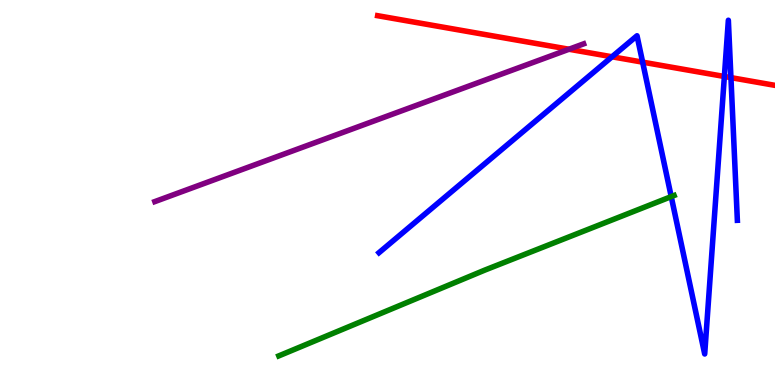[{'lines': ['blue', 'red'], 'intersections': [{'x': 7.9, 'y': 8.53}, {'x': 8.29, 'y': 8.39}, {'x': 9.35, 'y': 8.01}, {'x': 9.43, 'y': 7.98}]}, {'lines': ['green', 'red'], 'intersections': []}, {'lines': ['purple', 'red'], 'intersections': [{'x': 7.34, 'y': 8.72}]}, {'lines': ['blue', 'green'], 'intersections': [{'x': 8.66, 'y': 4.89}]}, {'lines': ['blue', 'purple'], 'intersections': []}, {'lines': ['green', 'purple'], 'intersections': []}]